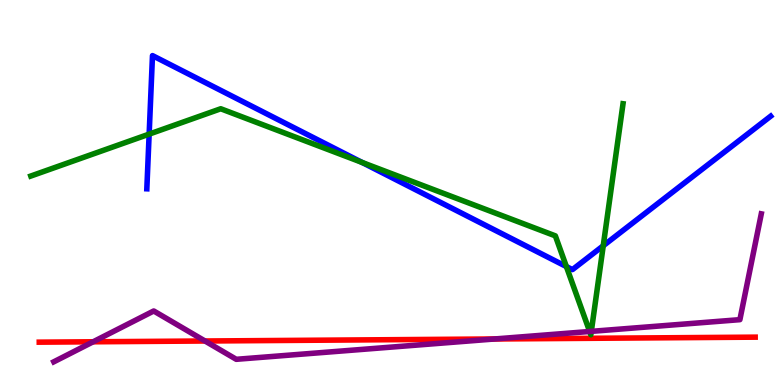[{'lines': ['blue', 'red'], 'intersections': []}, {'lines': ['green', 'red'], 'intersections': []}, {'lines': ['purple', 'red'], 'intersections': [{'x': 1.2, 'y': 1.12}, {'x': 2.65, 'y': 1.14}, {'x': 6.38, 'y': 1.2}]}, {'lines': ['blue', 'green'], 'intersections': [{'x': 1.92, 'y': 6.52}, {'x': 4.67, 'y': 5.78}, {'x': 7.31, 'y': 3.08}, {'x': 7.78, 'y': 3.62}]}, {'lines': ['blue', 'purple'], 'intersections': []}, {'lines': ['green', 'purple'], 'intersections': [{'x': 7.61, 'y': 1.39}, {'x': 7.63, 'y': 1.39}]}]